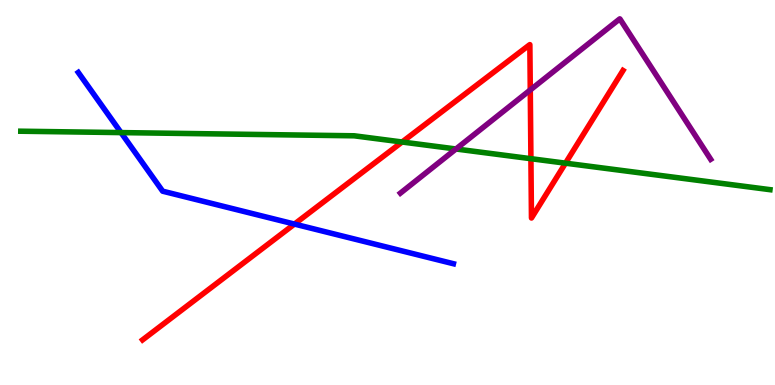[{'lines': ['blue', 'red'], 'intersections': [{'x': 3.8, 'y': 4.18}]}, {'lines': ['green', 'red'], 'intersections': [{'x': 5.19, 'y': 6.31}, {'x': 6.85, 'y': 5.88}, {'x': 7.3, 'y': 5.76}]}, {'lines': ['purple', 'red'], 'intersections': [{'x': 6.84, 'y': 7.66}]}, {'lines': ['blue', 'green'], 'intersections': [{'x': 1.56, 'y': 6.56}]}, {'lines': ['blue', 'purple'], 'intersections': []}, {'lines': ['green', 'purple'], 'intersections': [{'x': 5.88, 'y': 6.13}]}]